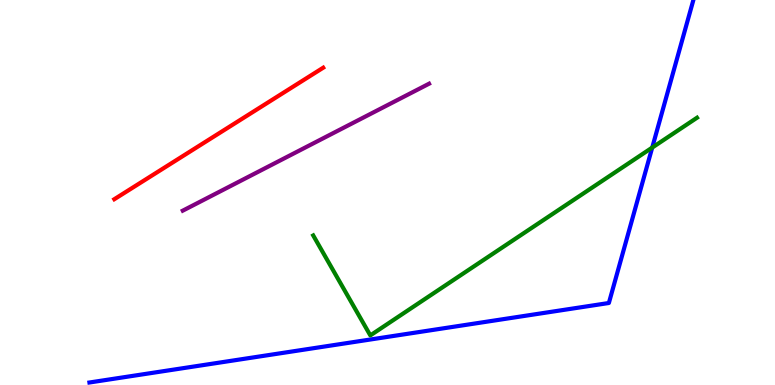[{'lines': ['blue', 'red'], 'intersections': []}, {'lines': ['green', 'red'], 'intersections': []}, {'lines': ['purple', 'red'], 'intersections': []}, {'lines': ['blue', 'green'], 'intersections': [{'x': 8.42, 'y': 6.17}]}, {'lines': ['blue', 'purple'], 'intersections': []}, {'lines': ['green', 'purple'], 'intersections': []}]